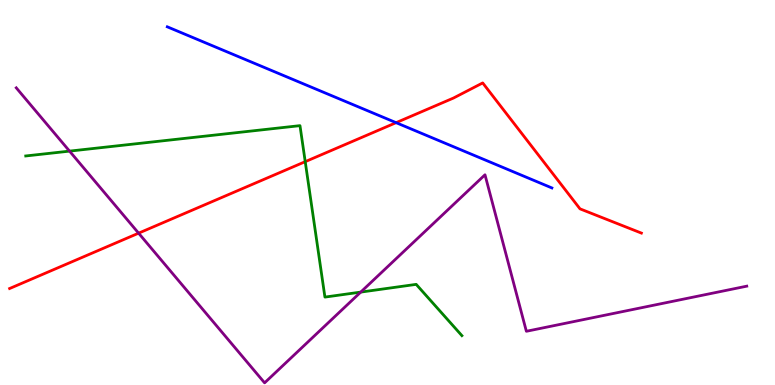[{'lines': ['blue', 'red'], 'intersections': [{'x': 5.11, 'y': 6.81}]}, {'lines': ['green', 'red'], 'intersections': [{'x': 3.94, 'y': 5.8}]}, {'lines': ['purple', 'red'], 'intersections': [{'x': 1.79, 'y': 3.94}]}, {'lines': ['blue', 'green'], 'intersections': []}, {'lines': ['blue', 'purple'], 'intersections': []}, {'lines': ['green', 'purple'], 'intersections': [{'x': 0.897, 'y': 6.07}, {'x': 4.65, 'y': 2.41}]}]